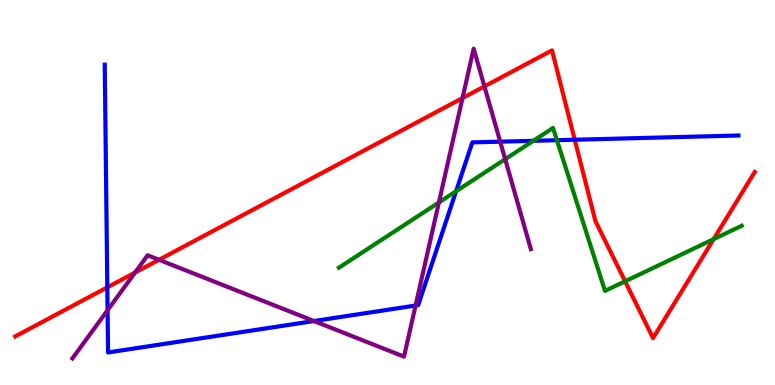[{'lines': ['blue', 'red'], 'intersections': [{'x': 1.38, 'y': 2.54}, {'x': 7.42, 'y': 6.37}]}, {'lines': ['green', 'red'], 'intersections': [{'x': 8.07, 'y': 2.69}, {'x': 9.21, 'y': 3.79}]}, {'lines': ['purple', 'red'], 'intersections': [{'x': 1.74, 'y': 2.92}, {'x': 2.05, 'y': 3.25}, {'x': 5.97, 'y': 7.45}, {'x': 6.25, 'y': 7.76}]}, {'lines': ['blue', 'green'], 'intersections': [{'x': 5.88, 'y': 5.03}, {'x': 6.88, 'y': 6.34}, {'x': 7.19, 'y': 6.36}]}, {'lines': ['blue', 'purple'], 'intersections': [{'x': 1.39, 'y': 1.94}, {'x': 4.05, 'y': 1.66}, {'x': 5.36, 'y': 2.06}, {'x': 6.45, 'y': 6.32}]}, {'lines': ['green', 'purple'], 'intersections': [{'x': 5.66, 'y': 4.74}, {'x': 6.52, 'y': 5.87}]}]